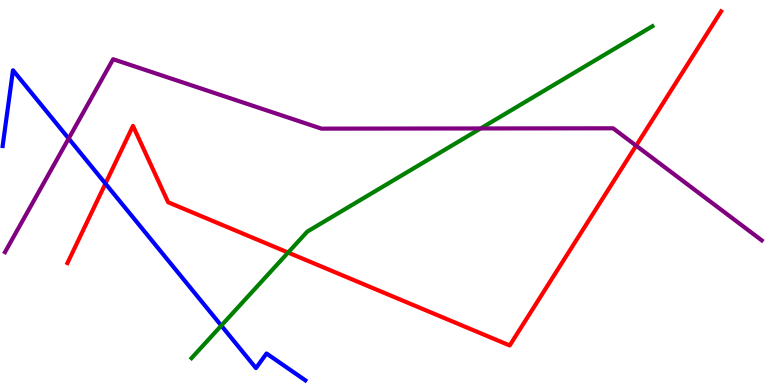[{'lines': ['blue', 'red'], 'intersections': [{'x': 1.36, 'y': 5.23}]}, {'lines': ['green', 'red'], 'intersections': [{'x': 3.72, 'y': 3.44}]}, {'lines': ['purple', 'red'], 'intersections': [{'x': 8.21, 'y': 6.22}]}, {'lines': ['blue', 'green'], 'intersections': [{'x': 2.86, 'y': 1.54}]}, {'lines': ['blue', 'purple'], 'intersections': [{'x': 0.886, 'y': 6.4}]}, {'lines': ['green', 'purple'], 'intersections': [{'x': 6.2, 'y': 6.66}]}]